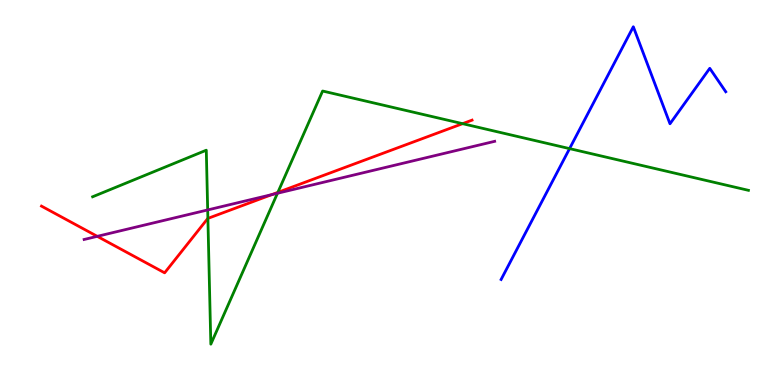[{'lines': ['blue', 'red'], 'intersections': []}, {'lines': ['green', 'red'], 'intersections': [{'x': 2.68, 'y': 4.33}, {'x': 3.59, 'y': 5.0}, {'x': 5.97, 'y': 6.79}]}, {'lines': ['purple', 'red'], 'intersections': [{'x': 1.26, 'y': 3.86}, {'x': 3.51, 'y': 4.95}]}, {'lines': ['blue', 'green'], 'intersections': [{'x': 7.35, 'y': 6.14}]}, {'lines': ['blue', 'purple'], 'intersections': []}, {'lines': ['green', 'purple'], 'intersections': [{'x': 2.68, 'y': 4.55}, {'x': 3.58, 'y': 4.98}]}]